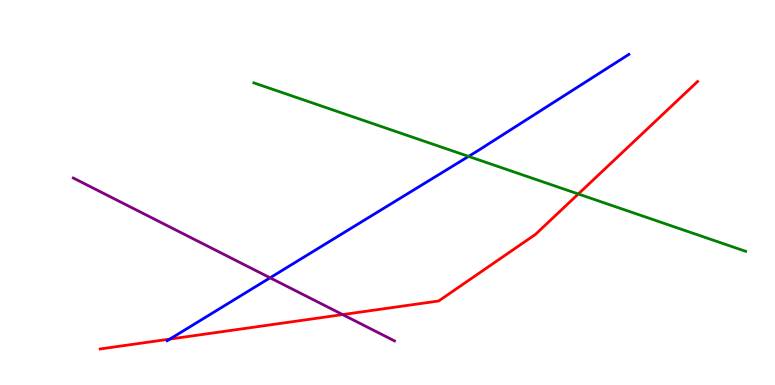[{'lines': ['blue', 'red'], 'intersections': [{'x': 2.19, 'y': 1.19}]}, {'lines': ['green', 'red'], 'intersections': [{'x': 7.46, 'y': 4.96}]}, {'lines': ['purple', 'red'], 'intersections': [{'x': 4.42, 'y': 1.83}]}, {'lines': ['blue', 'green'], 'intersections': [{'x': 6.05, 'y': 5.94}]}, {'lines': ['blue', 'purple'], 'intersections': [{'x': 3.48, 'y': 2.78}]}, {'lines': ['green', 'purple'], 'intersections': []}]